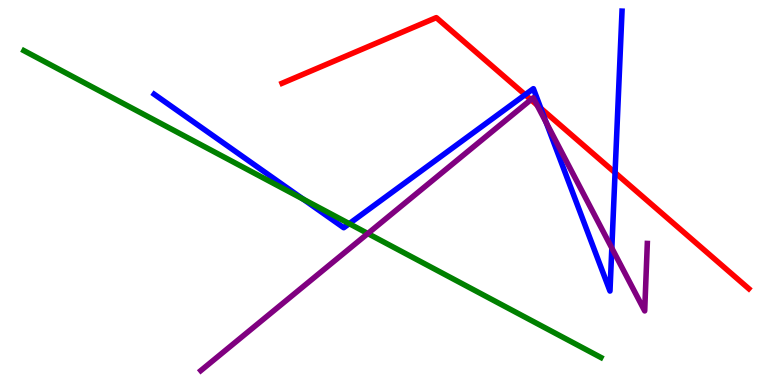[{'lines': ['blue', 'red'], 'intersections': [{'x': 6.78, 'y': 7.54}, {'x': 6.98, 'y': 7.19}, {'x': 7.94, 'y': 5.51}]}, {'lines': ['green', 'red'], 'intersections': []}, {'lines': ['purple', 'red'], 'intersections': [{'x': 6.85, 'y': 7.41}, {'x': 6.93, 'y': 7.27}]}, {'lines': ['blue', 'green'], 'intersections': [{'x': 3.91, 'y': 4.83}, {'x': 4.51, 'y': 4.19}]}, {'lines': ['blue', 'purple'], 'intersections': [{'x': 7.05, 'y': 6.81}, {'x': 7.89, 'y': 3.56}]}, {'lines': ['green', 'purple'], 'intersections': [{'x': 4.75, 'y': 3.93}]}]